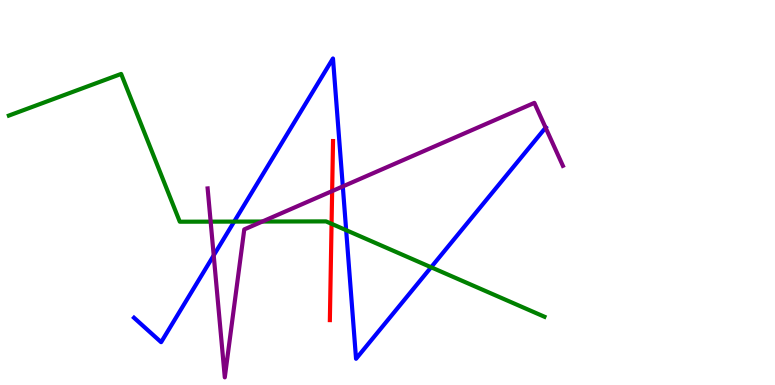[{'lines': ['blue', 'red'], 'intersections': []}, {'lines': ['green', 'red'], 'intersections': [{'x': 4.28, 'y': 4.19}]}, {'lines': ['purple', 'red'], 'intersections': [{'x': 4.29, 'y': 5.04}]}, {'lines': ['blue', 'green'], 'intersections': [{'x': 3.02, 'y': 4.24}, {'x': 4.47, 'y': 4.02}, {'x': 5.56, 'y': 3.06}]}, {'lines': ['blue', 'purple'], 'intersections': [{'x': 2.76, 'y': 3.37}, {'x': 4.42, 'y': 5.16}, {'x': 7.04, 'y': 6.68}]}, {'lines': ['green', 'purple'], 'intersections': [{'x': 2.72, 'y': 4.24}, {'x': 3.38, 'y': 4.25}]}]